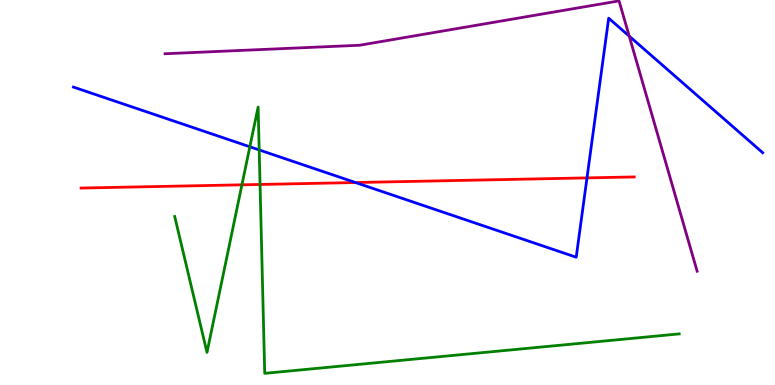[{'lines': ['blue', 'red'], 'intersections': [{'x': 4.59, 'y': 5.26}, {'x': 7.57, 'y': 5.38}]}, {'lines': ['green', 'red'], 'intersections': [{'x': 3.12, 'y': 5.2}, {'x': 3.36, 'y': 5.21}]}, {'lines': ['purple', 'red'], 'intersections': []}, {'lines': ['blue', 'green'], 'intersections': [{'x': 3.22, 'y': 6.19}, {'x': 3.34, 'y': 6.11}]}, {'lines': ['blue', 'purple'], 'intersections': [{'x': 8.12, 'y': 9.06}]}, {'lines': ['green', 'purple'], 'intersections': []}]